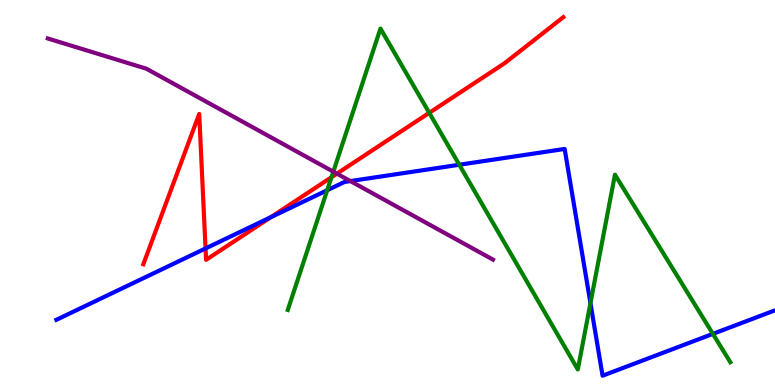[{'lines': ['blue', 'red'], 'intersections': [{'x': 2.65, 'y': 3.55}, {'x': 3.49, 'y': 4.36}]}, {'lines': ['green', 'red'], 'intersections': [{'x': 4.28, 'y': 5.4}, {'x': 5.54, 'y': 7.07}]}, {'lines': ['purple', 'red'], 'intersections': [{'x': 4.35, 'y': 5.49}]}, {'lines': ['blue', 'green'], 'intersections': [{'x': 4.22, 'y': 5.06}, {'x': 5.93, 'y': 5.72}, {'x': 7.62, 'y': 2.13}, {'x': 9.2, 'y': 1.33}]}, {'lines': ['blue', 'purple'], 'intersections': [{'x': 4.52, 'y': 5.3}]}, {'lines': ['green', 'purple'], 'intersections': [{'x': 4.3, 'y': 5.54}]}]